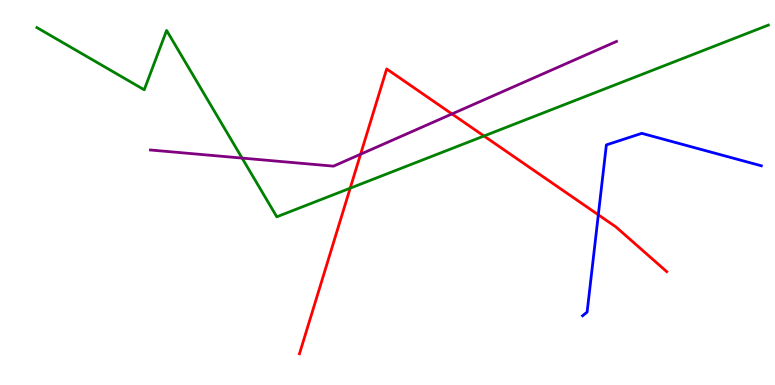[{'lines': ['blue', 'red'], 'intersections': [{'x': 7.72, 'y': 4.42}]}, {'lines': ['green', 'red'], 'intersections': [{'x': 4.52, 'y': 5.11}, {'x': 6.25, 'y': 6.47}]}, {'lines': ['purple', 'red'], 'intersections': [{'x': 4.65, 'y': 5.99}, {'x': 5.83, 'y': 7.04}]}, {'lines': ['blue', 'green'], 'intersections': []}, {'lines': ['blue', 'purple'], 'intersections': []}, {'lines': ['green', 'purple'], 'intersections': [{'x': 3.12, 'y': 5.89}]}]